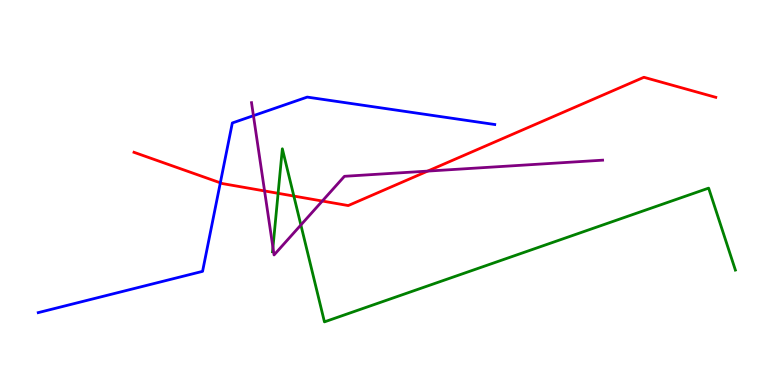[{'lines': ['blue', 'red'], 'intersections': [{'x': 2.84, 'y': 5.25}]}, {'lines': ['green', 'red'], 'intersections': [{'x': 3.59, 'y': 4.98}, {'x': 3.79, 'y': 4.91}]}, {'lines': ['purple', 'red'], 'intersections': [{'x': 3.41, 'y': 5.04}, {'x': 4.16, 'y': 4.78}, {'x': 5.52, 'y': 5.56}]}, {'lines': ['blue', 'green'], 'intersections': []}, {'lines': ['blue', 'purple'], 'intersections': [{'x': 3.27, 'y': 7.0}]}, {'lines': ['green', 'purple'], 'intersections': [{'x': 3.52, 'y': 3.57}, {'x': 3.88, 'y': 4.16}]}]